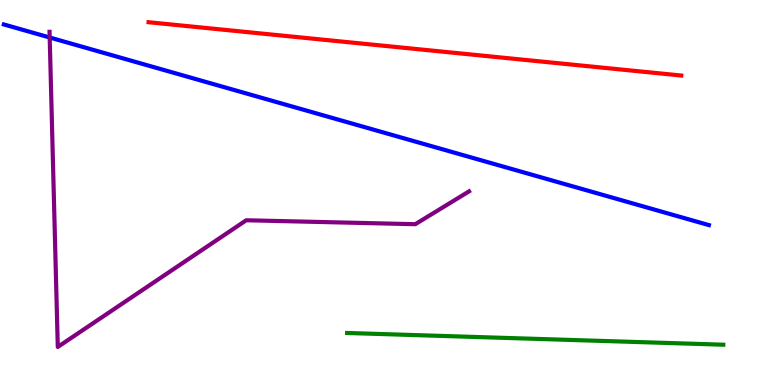[{'lines': ['blue', 'red'], 'intersections': []}, {'lines': ['green', 'red'], 'intersections': []}, {'lines': ['purple', 'red'], 'intersections': []}, {'lines': ['blue', 'green'], 'intersections': []}, {'lines': ['blue', 'purple'], 'intersections': [{'x': 0.641, 'y': 9.03}]}, {'lines': ['green', 'purple'], 'intersections': []}]